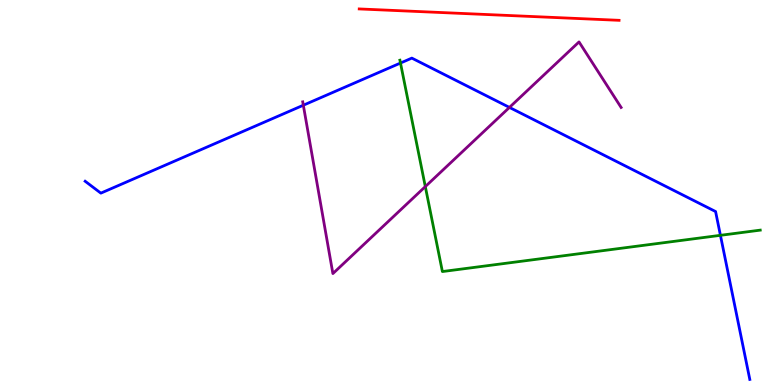[{'lines': ['blue', 'red'], 'intersections': []}, {'lines': ['green', 'red'], 'intersections': []}, {'lines': ['purple', 'red'], 'intersections': []}, {'lines': ['blue', 'green'], 'intersections': [{'x': 5.17, 'y': 8.36}, {'x': 9.3, 'y': 3.89}]}, {'lines': ['blue', 'purple'], 'intersections': [{'x': 3.91, 'y': 7.27}, {'x': 6.57, 'y': 7.21}]}, {'lines': ['green', 'purple'], 'intersections': [{'x': 5.49, 'y': 5.15}]}]